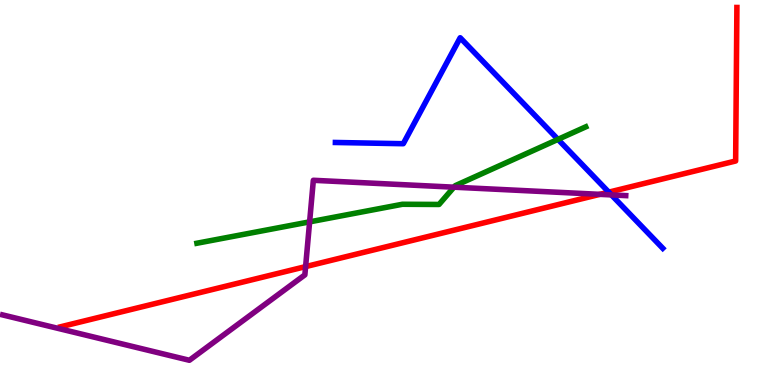[{'lines': ['blue', 'red'], 'intersections': [{'x': 7.85, 'y': 5.01}]}, {'lines': ['green', 'red'], 'intersections': []}, {'lines': ['purple', 'red'], 'intersections': [{'x': 3.94, 'y': 3.07}, {'x': 7.74, 'y': 4.95}]}, {'lines': ['blue', 'green'], 'intersections': [{'x': 7.2, 'y': 6.38}]}, {'lines': ['blue', 'purple'], 'intersections': [{'x': 7.89, 'y': 4.94}]}, {'lines': ['green', 'purple'], 'intersections': [{'x': 4.0, 'y': 4.24}, {'x': 5.86, 'y': 5.14}]}]